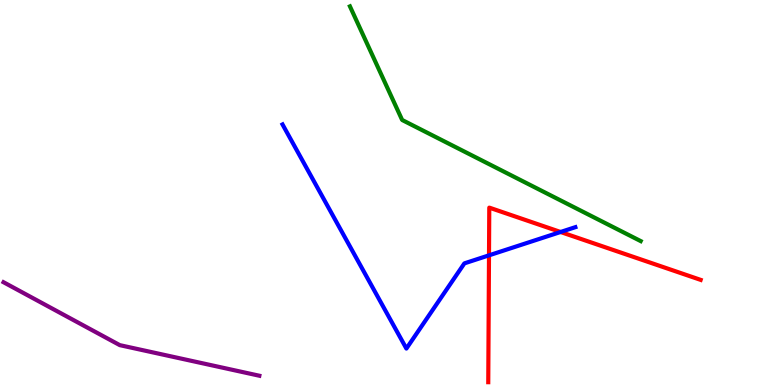[{'lines': ['blue', 'red'], 'intersections': [{'x': 6.31, 'y': 3.37}, {'x': 7.23, 'y': 3.97}]}, {'lines': ['green', 'red'], 'intersections': []}, {'lines': ['purple', 'red'], 'intersections': []}, {'lines': ['blue', 'green'], 'intersections': []}, {'lines': ['blue', 'purple'], 'intersections': []}, {'lines': ['green', 'purple'], 'intersections': []}]